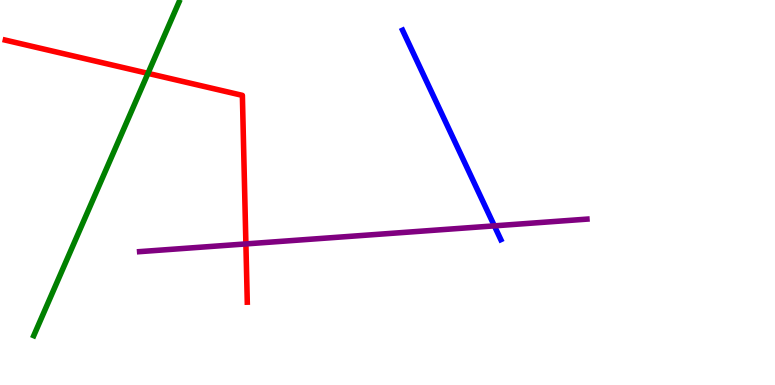[{'lines': ['blue', 'red'], 'intersections': []}, {'lines': ['green', 'red'], 'intersections': [{'x': 1.91, 'y': 8.09}]}, {'lines': ['purple', 'red'], 'intersections': [{'x': 3.17, 'y': 3.66}]}, {'lines': ['blue', 'green'], 'intersections': []}, {'lines': ['blue', 'purple'], 'intersections': [{'x': 6.38, 'y': 4.13}]}, {'lines': ['green', 'purple'], 'intersections': []}]